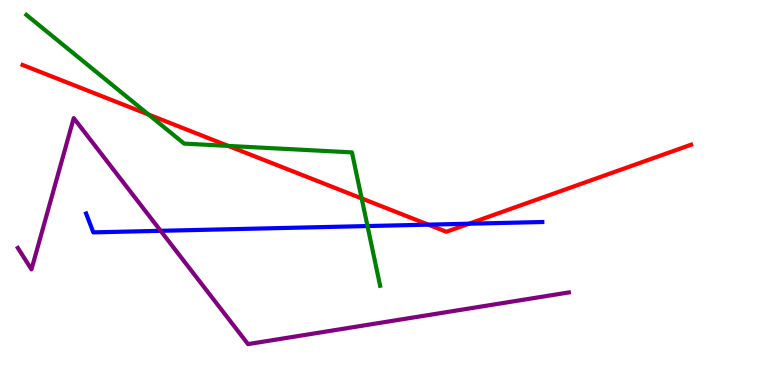[{'lines': ['blue', 'red'], 'intersections': [{'x': 5.53, 'y': 4.16}, {'x': 6.05, 'y': 4.19}]}, {'lines': ['green', 'red'], 'intersections': [{'x': 1.92, 'y': 7.03}, {'x': 2.95, 'y': 6.21}, {'x': 4.67, 'y': 4.85}]}, {'lines': ['purple', 'red'], 'intersections': []}, {'lines': ['blue', 'green'], 'intersections': [{'x': 4.74, 'y': 4.13}]}, {'lines': ['blue', 'purple'], 'intersections': [{'x': 2.07, 'y': 4.0}]}, {'lines': ['green', 'purple'], 'intersections': []}]